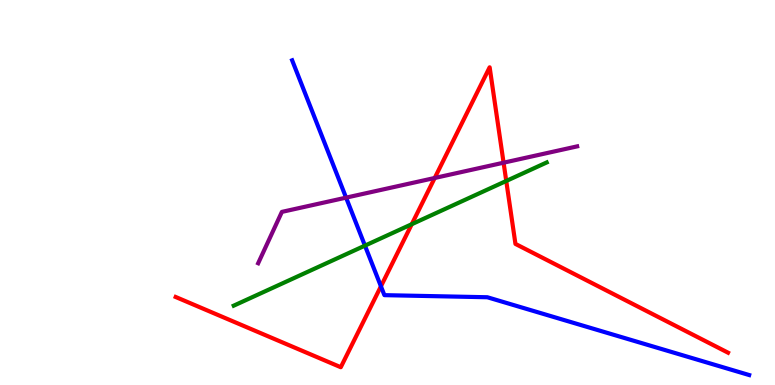[{'lines': ['blue', 'red'], 'intersections': [{'x': 4.92, 'y': 2.56}]}, {'lines': ['green', 'red'], 'intersections': [{'x': 5.31, 'y': 4.18}, {'x': 6.53, 'y': 5.3}]}, {'lines': ['purple', 'red'], 'intersections': [{'x': 5.61, 'y': 5.38}, {'x': 6.5, 'y': 5.77}]}, {'lines': ['blue', 'green'], 'intersections': [{'x': 4.71, 'y': 3.62}]}, {'lines': ['blue', 'purple'], 'intersections': [{'x': 4.47, 'y': 4.87}]}, {'lines': ['green', 'purple'], 'intersections': []}]